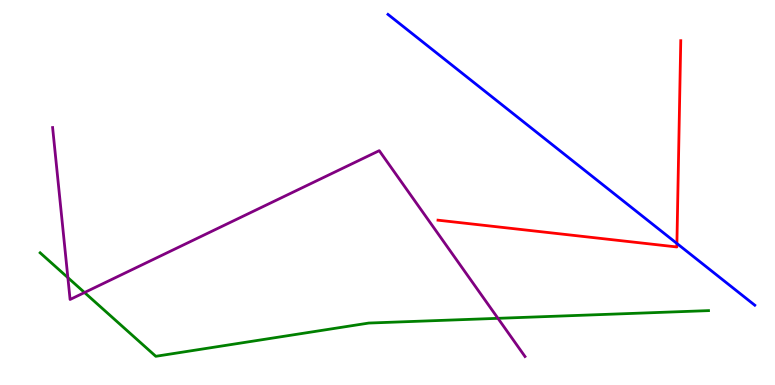[{'lines': ['blue', 'red'], 'intersections': [{'x': 8.73, 'y': 3.68}]}, {'lines': ['green', 'red'], 'intersections': []}, {'lines': ['purple', 'red'], 'intersections': []}, {'lines': ['blue', 'green'], 'intersections': []}, {'lines': ['blue', 'purple'], 'intersections': []}, {'lines': ['green', 'purple'], 'intersections': [{'x': 0.876, 'y': 2.79}, {'x': 1.09, 'y': 2.4}, {'x': 6.43, 'y': 1.73}]}]